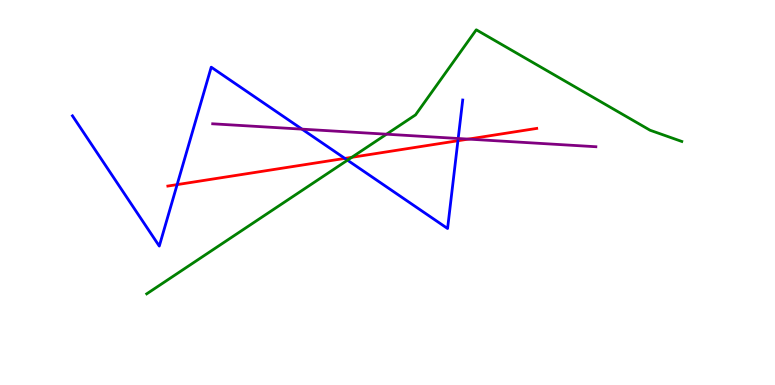[{'lines': ['blue', 'red'], 'intersections': [{'x': 2.29, 'y': 5.2}, {'x': 4.45, 'y': 5.89}, {'x': 5.91, 'y': 6.34}]}, {'lines': ['green', 'red'], 'intersections': [{'x': 4.54, 'y': 5.91}]}, {'lines': ['purple', 'red'], 'intersections': [{'x': 6.04, 'y': 6.39}]}, {'lines': ['blue', 'green'], 'intersections': [{'x': 4.48, 'y': 5.84}]}, {'lines': ['blue', 'purple'], 'intersections': [{'x': 3.9, 'y': 6.65}, {'x': 5.91, 'y': 6.4}]}, {'lines': ['green', 'purple'], 'intersections': [{'x': 4.99, 'y': 6.51}]}]